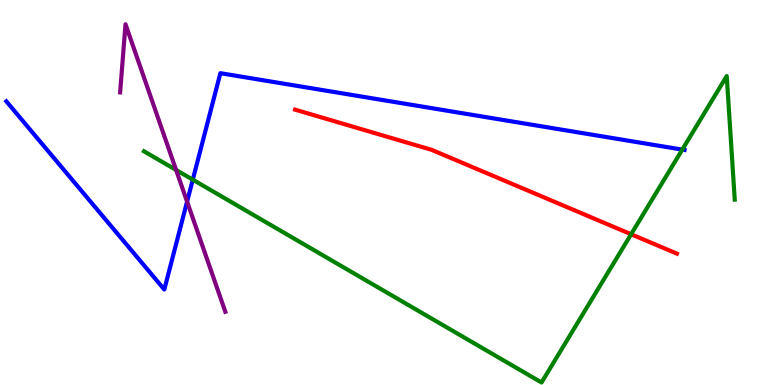[{'lines': ['blue', 'red'], 'intersections': []}, {'lines': ['green', 'red'], 'intersections': [{'x': 8.14, 'y': 3.92}]}, {'lines': ['purple', 'red'], 'intersections': []}, {'lines': ['blue', 'green'], 'intersections': [{'x': 2.49, 'y': 5.33}, {'x': 8.8, 'y': 6.11}]}, {'lines': ['blue', 'purple'], 'intersections': [{'x': 2.41, 'y': 4.76}]}, {'lines': ['green', 'purple'], 'intersections': [{'x': 2.27, 'y': 5.59}]}]